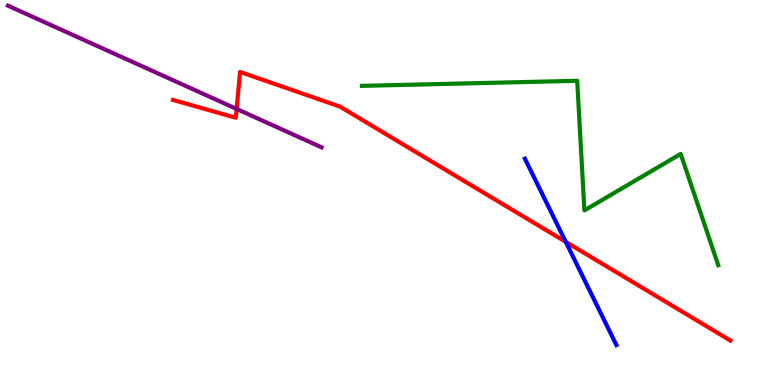[{'lines': ['blue', 'red'], 'intersections': [{'x': 7.3, 'y': 3.72}]}, {'lines': ['green', 'red'], 'intersections': []}, {'lines': ['purple', 'red'], 'intersections': [{'x': 3.05, 'y': 7.17}]}, {'lines': ['blue', 'green'], 'intersections': []}, {'lines': ['blue', 'purple'], 'intersections': []}, {'lines': ['green', 'purple'], 'intersections': []}]